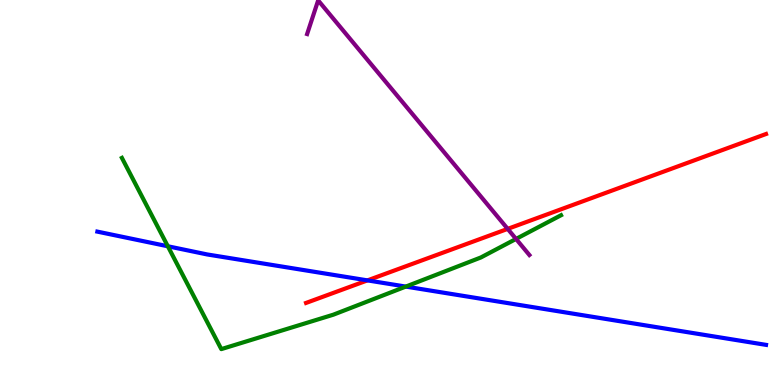[{'lines': ['blue', 'red'], 'intersections': [{'x': 4.74, 'y': 2.72}]}, {'lines': ['green', 'red'], 'intersections': []}, {'lines': ['purple', 'red'], 'intersections': [{'x': 6.55, 'y': 4.06}]}, {'lines': ['blue', 'green'], 'intersections': [{'x': 2.17, 'y': 3.6}, {'x': 5.24, 'y': 2.56}]}, {'lines': ['blue', 'purple'], 'intersections': []}, {'lines': ['green', 'purple'], 'intersections': [{'x': 6.66, 'y': 3.79}]}]